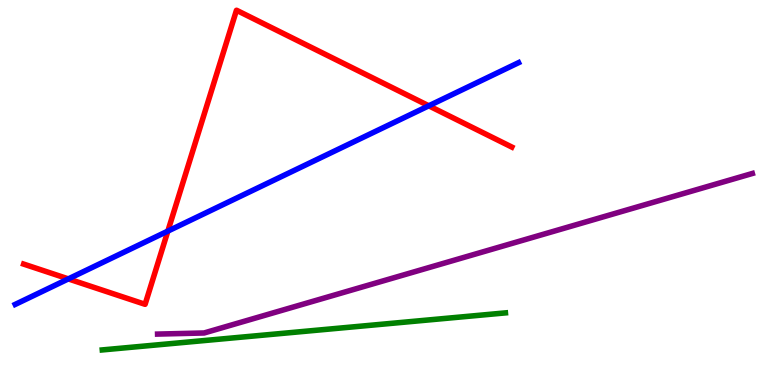[{'lines': ['blue', 'red'], 'intersections': [{'x': 0.882, 'y': 2.76}, {'x': 2.17, 'y': 4.0}, {'x': 5.53, 'y': 7.25}]}, {'lines': ['green', 'red'], 'intersections': []}, {'lines': ['purple', 'red'], 'intersections': []}, {'lines': ['blue', 'green'], 'intersections': []}, {'lines': ['blue', 'purple'], 'intersections': []}, {'lines': ['green', 'purple'], 'intersections': []}]